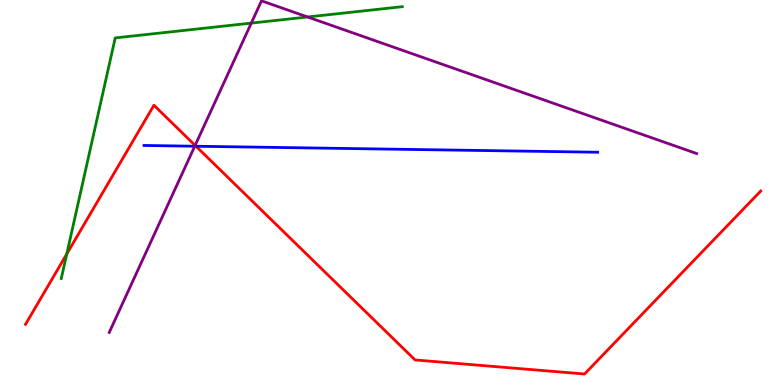[{'lines': ['blue', 'red'], 'intersections': [{'x': 2.53, 'y': 6.2}]}, {'lines': ['green', 'red'], 'intersections': [{'x': 0.861, 'y': 3.4}]}, {'lines': ['purple', 'red'], 'intersections': [{'x': 2.52, 'y': 6.22}]}, {'lines': ['blue', 'green'], 'intersections': []}, {'lines': ['blue', 'purple'], 'intersections': [{'x': 2.51, 'y': 6.2}]}, {'lines': ['green', 'purple'], 'intersections': [{'x': 3.24, 'y': 9.4}, {'x': 3.97, 'y': 9.56}]}]